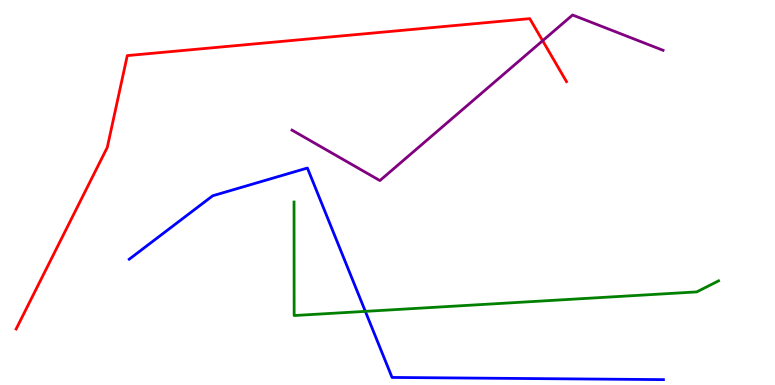[{'lines': ['blue', 'red'], 'intersections': []}, {'lines': ['green', 'red'], 'intersections': []}, {'lines': ['purple', 'red'], 'intersections': [{'x': 7.0, 'y': 8.94}]}, {'lines': ['blue', 'green'], 'intersections': [{'x': 4.71, 'y': 1.91}]}, {'lines': ['blue', 'purple'], 'intersections': []}, {'lines': ['green', 'purple'], 'intersections': []}]